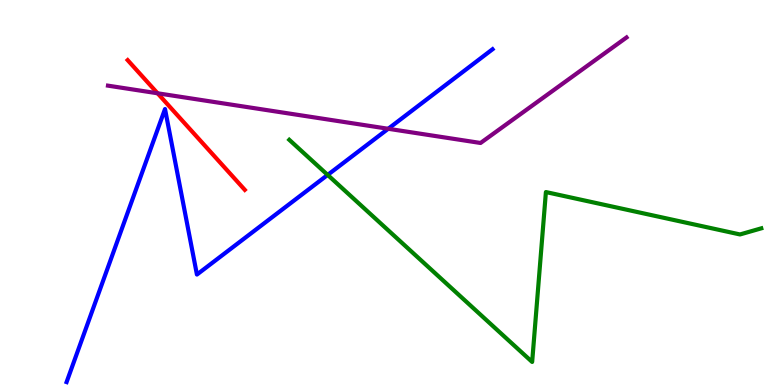[{'lines': ['blue', 'red'], 'intersections': []}, {'lines': ['green', 'red'], 'intersections': []}, {'lines': ['purple', 'red'], 'intersections': [{'x': 2.03, 'y': 7.58}]}, {'lines': ['blue', 'green'], 'intersections': [{'x': 4.23, 'y': 5.46}]}, {'lines': ['blue', 'purple'], 'intersections': [{'x': 5.01, 'y': 6.66}]}, {'lines': ['green', 'purple'], 'intersections': []}]